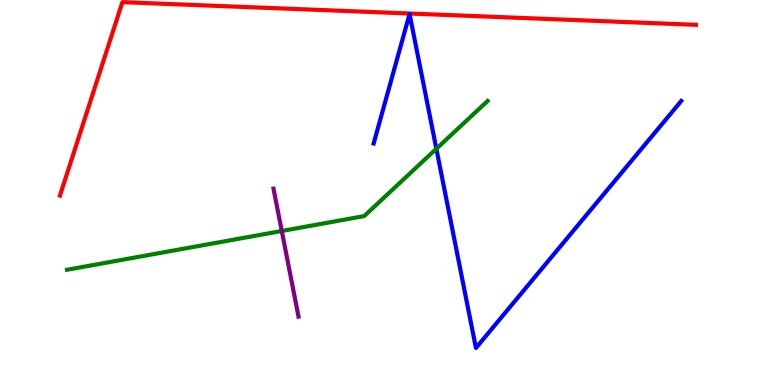[{'lines': ['blue', 'red'], 'intersections': []}, {'lines': ['green', 'red'], 'intersections': []}, {'lines': ['purple', 'red'], 'intersections': []}, {'lines': ['blue', 'green'], 'intersections': [{'x': 5.63, 'y': 6.14}]}, {'lines': ['blue', 'purple'], 'intersections': []}, {'lines': ['green', 'purple'], 'intersections': [{'x': 3.64, 'y': 4.0}]}]